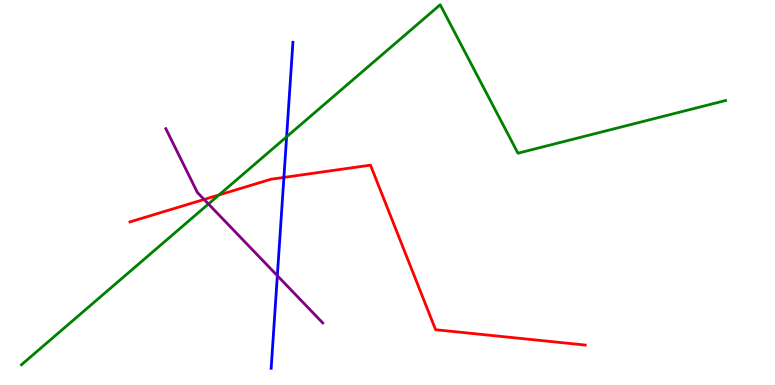[{'lines': ['blue', 'red'], 'intersections': [{'x': 3.66, 'y': 5.39}]}, {'lines': ['green', 'red'], 'intersections': [{'x': 2.82, 'y': 4.94}]}, {'lines': ['purple', 'red'], 'intersections': [{'x': 2.63, 'y': 4.82}]}, {'lines': ['blue', 'green'], 'intersections': [{'x': 3.7, 'y': 6.45}]}, {'lines': ['blue', 'purple'], 'intersections': [{'x': 3.58, 'y': 2.84}]}, {'lines': ['green', 'purple'], 'intersections': [{'x': 2.69, 'y': 4.7}]}]